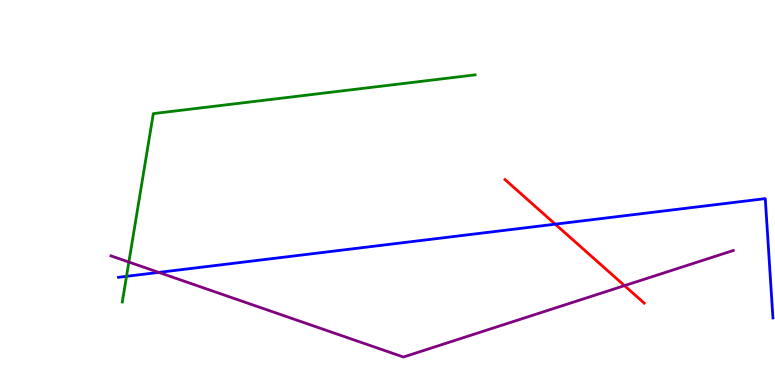[{'lines': ['blue', 'red'], 'intersections': [{'x': 7.16, 'y': 4.18}]}, {'lines': ['green', 'red'], 'intersections': []}, {'lines': ['purple', 'red'], 'intersections': [{'x': 8.06, 'y': 2.58}]}, {'lines': ['blue', 'green'], 'intersections': [{'x': 1.63, 'y': 2.82}]}, {'lines': ['blue', 'purple'], 'intersections': [{'x': 2.05, 'y': 2.92}]}, {'lines': ['green', 'purple'], 'intersections': [{'x': 1.66, 'y': 3.19}]}]